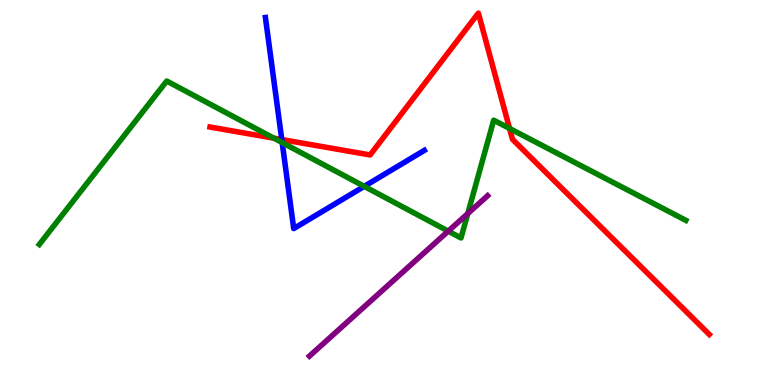[{'lines': ['blue', 'red'], 'intersections': [{'x': 3.64, 'y': 6.38}]}, {'lines': ['green', 'red'], 'intersections': [{'x': 3.53, 'y': 6.41}, {'x': 6.57, 'y': 6.66}]}, {'lines': ['purple', 'red'], 'intersections': []}, {'lines': ['blue', 'green'], 'intersections': [{'x': 3.64, 'y': 6.3}, {'x': 4.7, 'y': 5.16}]}, {'lines': ['blue', 'purple'], 'intersections': []}, {'lines': ['green', 'purple'], 'intersections': [{'x': 5.78, 'y': 4.0}, {'x': 6.04, 'y': 4.45}]}]